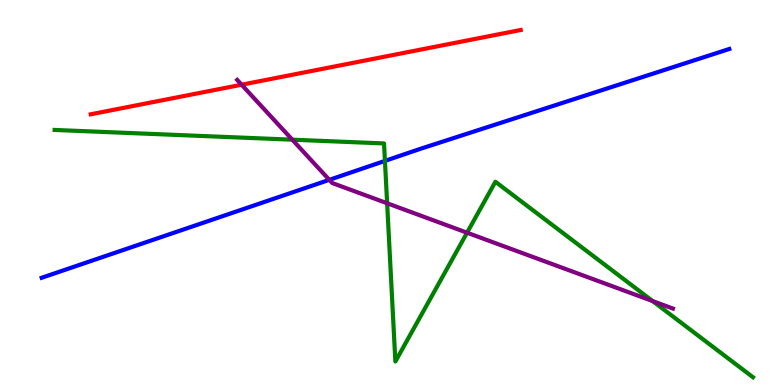[{'lines': ['blue', 'red'], 'intersections': []}, {'lines': ['green', 'red'], 'intersections': []}, {'lines': ['purple', 'red'], 'intersections': [{'x': 3.12, 'y': 7.8}]}, {'lines': ['blue', 'green'], 'intersections': [{'x': 4.97, 'y': 5.82}]}, {'lines': ['blue', 'purple'], 'intersections': [{'x': 4.25, 'y': 5.33}]}, {'lines': ['green', 'purple'], 'intersections': [{'x': 3.77, 'y': 6.37}, {'x': 5.0, 'y': 4.72}, {'x': 6.03, 'y': 3.96}, {'x': 8.42, 'y': 2.18}]}]